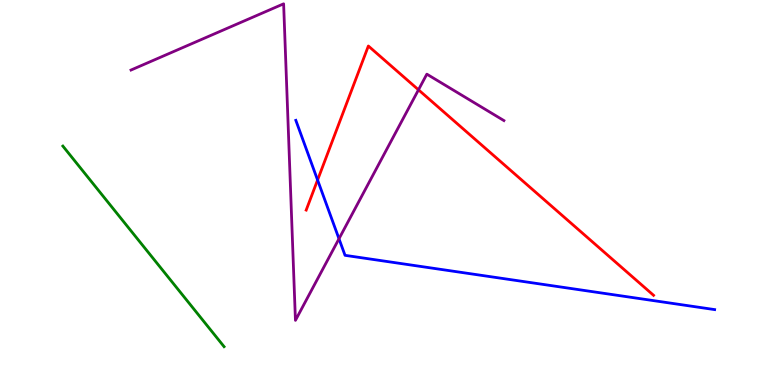[{'lines': ['blue', 'red'], 'intersections': [{'x': 4.1, 'y': 5.32}]}, {'lines': ['green', 'red'], 'intersections': []}, {'lines': ['purple', 'red'], 'intersections': [{'x': 5.4, 'y': 7.67}]}, {'lines': ['blue', 'green'], 'intersections': []}, {'lines': ['blue', 'purple'], 'intersections': [{'x': 4.37, 'y': 3.8}]}, {'lines': ['green', 'purple'], 'intersections': []}]